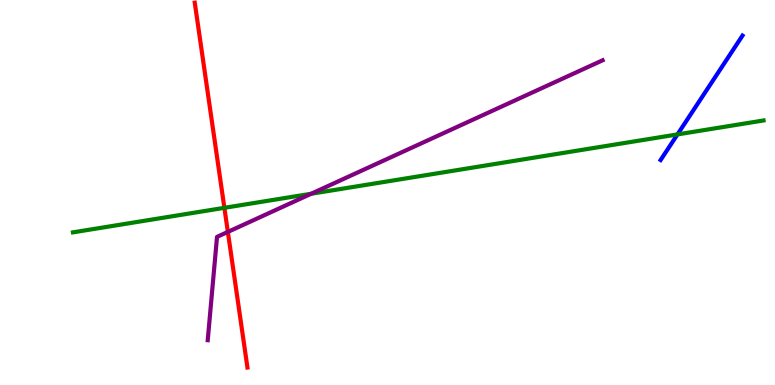[{'lines': ['blue', 'red'], 'intersections': []}, {'lines': ['green', 'red'], 'intersections': [{'x': 2.9, 'y': 4.6}]}, {'lines': ['purple', 'red'], 'intersections': [{'x': 2.94, 'y': 3.98}]}, {'lines': ['blue', 'green'], 'intersections': [{'x': 8.74, 'y': 6.51}]}, {'lines': ['blue', 'purple'], 'intersections': []}, {'lines': ['green', 'purple'], 'intersections': [{'x': 4.01, 'y': 4.97}]}]